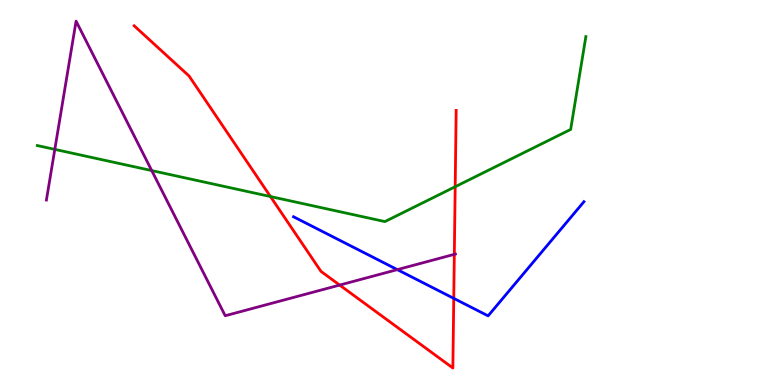[{'lines': ['blue', 'red'], 'intersections': [{'x': 5.85, 'y': 2.25}]}, {'lines': ['green', 'red'], 'intersections': [{'x': 3.49, 'y': 4.9}, {'x': 5.87, 'y': 5.15}]}, {'lines': ['purple', 'red'], 'intersections': [{'x': 4.38, 'y': 2.6}, {'x': 5.86, 'y': 3.39}]}, {'lines': ['blue', 'green'], 'intersections': []}, {'lines': ['blue', 'purple'], 'intersections': [{'x': 5.13, 'y': 3.0}]}, {'lines': ['green', 'purple'], 'intersections': [{'x': 0.707, 'y': 6.12}, {'x': 1.96, 'y': 5.57}]}]